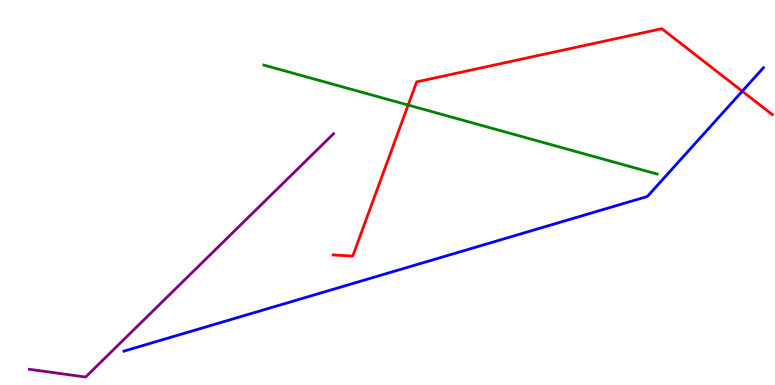[{'lines': ['blue', 'red'], 'intersections': [{'x': 9.58, 'y': 7.63}]}, {'lines': ['green', 'red'], 'intersections': [{'x': 5.27, 'y': 7.27}]}, {'lines': ['purple', 'red'], 'intersections': []}, {'lines': ['blue', 'green'], 'intersections': []}, {'lines': ['blue', 'purple'], 'intersections': []}, {'lines': ['green', 'purple'], 'intersections': []}]